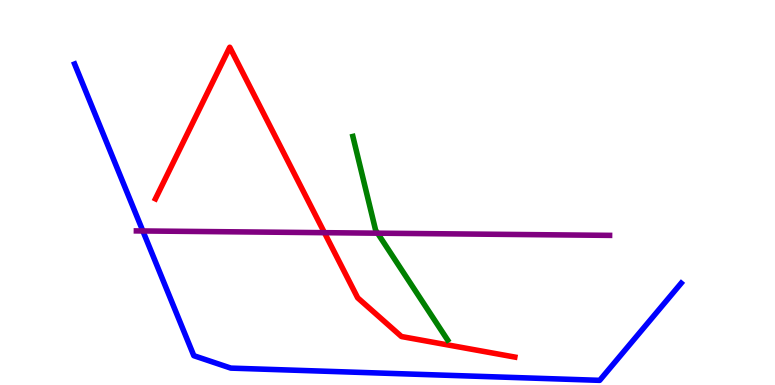[{'lines': ['blue', 'red'], 'intersections': []}, {'lines': ['green', 'red'], 'intersections': []}, {'lines': ['purple', 'red'], 'intersections': [{'x': 4.19, 'y': 3.96}]}, {'lines': ['blue', 'green'], 'intersections': []}, {'lines': ['blue', 'purple'], 'intersections': [{'x': 1.84, 'y': 4.0}]}, {'lines': ['green', 'purple'], 'intersections': [{'x': 4.87, 'y': 3.94}]}]